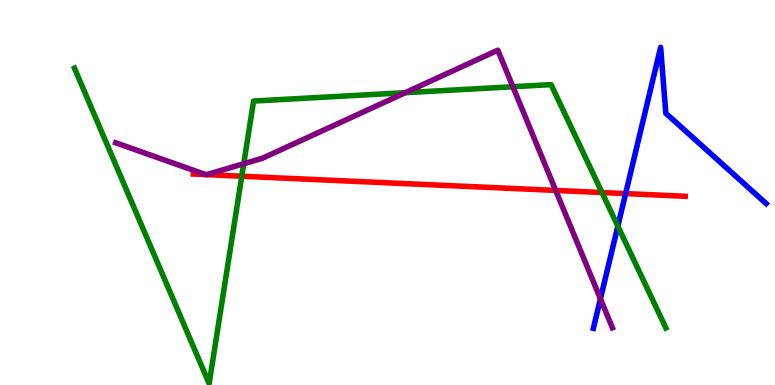[{'lines': ['blue', 'red'], 'intersections': [{'x': 8.07, 'y': 4.97}]}, {'lines': ['green', 'red'], 'intersections': [{'x': 3.12, 'y': 5.42}, {'x': 7.77, 'y': 5.0}]}, {'lines': ['purple', 'red'], 'intersections': [{'x': 2.65, 'y': 5.46}, {'x': 2.67, 'y': 5.46}, {'x': 7.17, 'y': 5.05}]}, {'lines': ['blue', 'green'], 'intersections': [{'x': 7.97, 'y': 4.13}]}, {'lines': ['blue', 'purple'], 'intersections': [{'x': 7.75, 'y': 2.24}]}, {'lines': ['green', 'purple'], 'intersections': [{'x': 3.14, 'y': 5.75}, {'x': 5.23, 'y': 7.59}, {'x': 6.62, 'y': 7.75}]}]